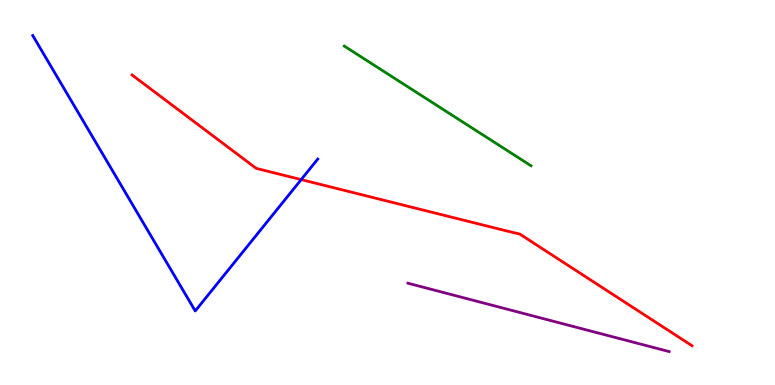[{'lines': ['blue', 'red'], 'intersections': [{'x': 3.89, 'y': 5.33}]}, {'lines': ['green', 'red'], 'intersections': []}, {'lines': ['purple', 'red'], 'intersections': []}, {'lines': ['blue', 'green'], 'intersections': []}, {'lines': ['blue', 'purple'], 'intersections': []}, {'lines': ['green', 'purple'], 'intersections': []}]